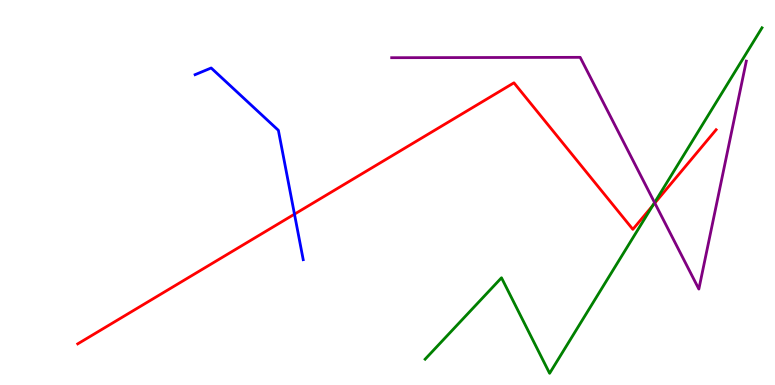[{'lines': ['blue', 'red'], 'intersections': [{'x': 3.8, 'y': 4.44}]}, {'lines': ['green', 'red'], 'intersections': [{'x': 8.42, 'y': 4.66}]}, {'lines': ['purple', 'red'], 'intersections': [{'x': 8.45, 'y': 4.73}]}, {'lines': ['blue', 'green'], 'intersections': []}, {'lines': ['blue', 'purple'], 'intersections': []}, {'lines': ['green', 'purple'], 'intersections': [{'x': 8.45, 'y': 4.74}]}]